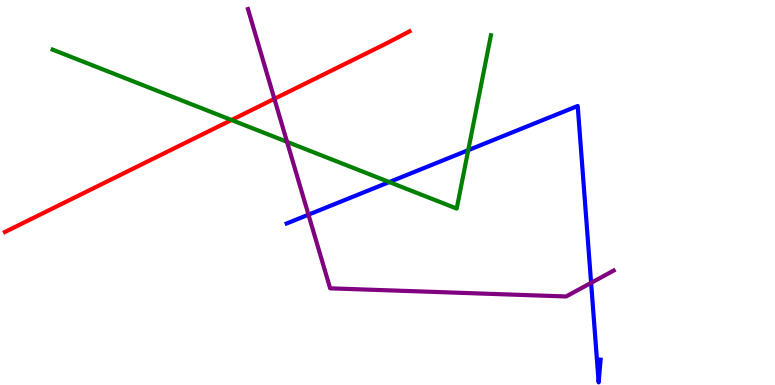[{'lines': ['blue', 'red'], 'intersections': []}, {'lines': ['green', 'red'], 'intersections': [{'x': 2.99, 'y': 6.88}]}, {'lines': ['purple', 'red'], 'intersections': [{'x': 3.54, 'y': 7.43}]}, {'lines': ['blue', 'green'], 'intersections': [{'x': 5.02, 'y': 5.27}, {'x': 6.04, 'y': 6.1}]}, {'lines': ['blue', 'purple'], 'intersections': [{'x': 3.98, 'y': 4.42}, {'x': 7.63, 'y': 2.65}]}, {'lines': ['green', 'purple'], 'intersections': [{'x': 3.7, 'y': 6.32}]}]